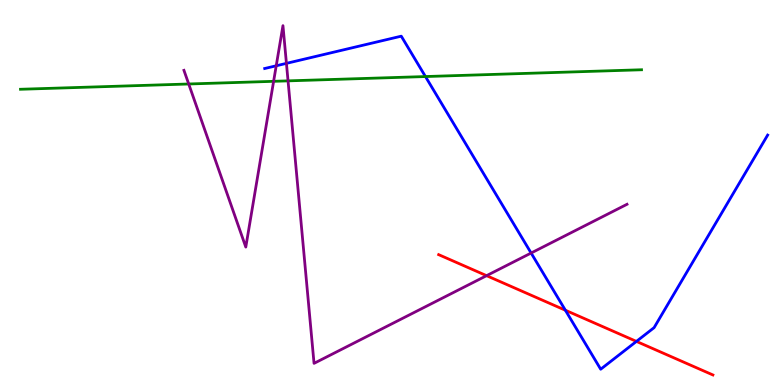[{'lines': ['blue', 'red'], 'intersections': [{'x': 7.3, 'y': 1.94}, {'x': 8.21, 'y': 1.13}]}, {'lines': ['green', 'red'], 'intersections': []}, {'lines': ['purple', 'red'], 'intersections': [{'x': 6.28, 'y': 2.84}]}, {'lines': ['blue', 'green'], 'intersections': [{'x': 5.49, 'y': 8.01}]}, {'lines': ['blue', 'purple'], 'intersections': [{'x': 3.56, 'y': 8.29}, {'x': 3.7, 'y': 8.35}, {'x': 6.85, 'y': 3.43}]}, {'lines': ['green', 'purple'], 'intersections': [{'x': 2.44, 'y': 7.82}, {'x': 3.53, 'y': 7.89}, {'x': 3.72, 'y': 7.9}]}]